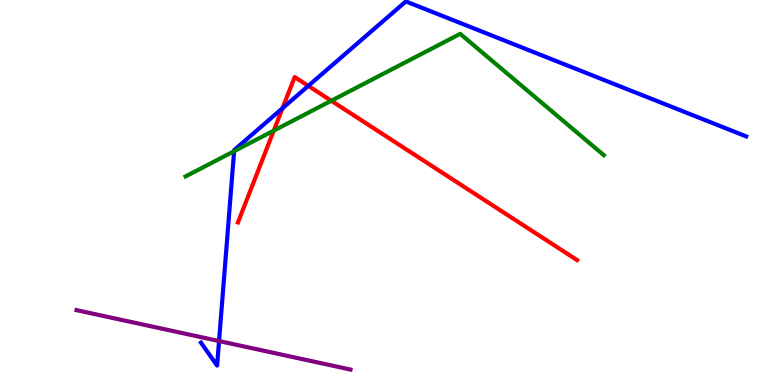[{'lines': ['blue', 'red'], 'intersections': [{'x': 3.65, 'y': 7.19}, {'x': 3.98, 'y': 7.77}]}, {'lines': ['green', 'red'], 'intersections': [{'x': 3.53, 'y': 6.61}, {'x': 4.27, 'y': 7.38}]}, {'lines': ['purple', 'red'], 'intersections': []}, {'lines': ['blue', 'green'], 'intersections': [{'x': 3.02, 'y': 6.07}]}, {'lines': ['blue', 'purple'], 'intersections': [{'x': 2.83, 'y': 1.14}]}, {'lines': ['green', 'purple'], 'intersections': []}]